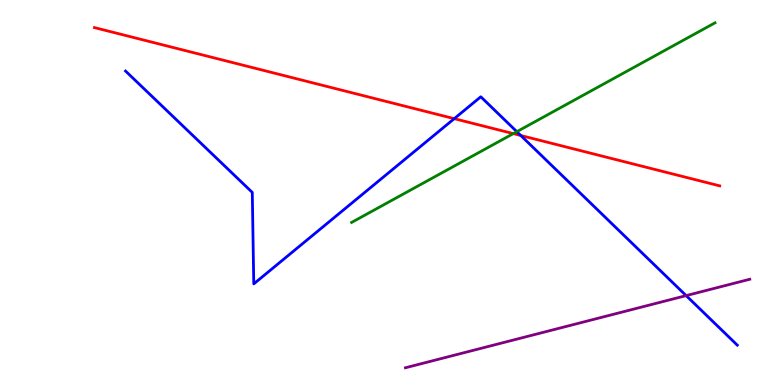[{'lines': ['blue', 'red'], 'intersections': [{'x': 5.86, 'y': 6.92}, {'x': 6.72, 'y': 6.48}]}, {'lines': ['green', 'red'], 'intersections': [{'x': 6.62, 'y': 6.53}]}, {'lines': ['purple', 'red'], 'intersections': []}, {'lines': ['blue', 'green'], 'intersections': [{'x': 6.67, 'y': 6.58}]}, {'lines': ['blue', 'purple'], 'intersections': [{'x': 8.85, 'y': 2.32}]}, {'lines': ['green', 'purple'], 'intersections': []}]